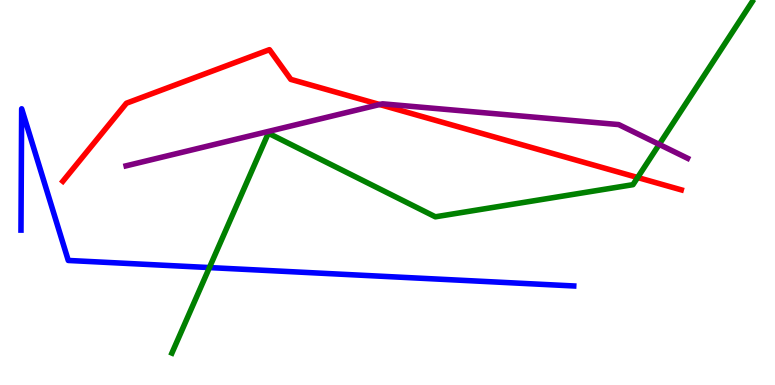[{'lines': ['blue', 'red'], 'intersections': []}, {'lines': ['green', 'red'], 'intersections': [{'x': 8.23, 'y': 5.39}]}, {'lines': ['purple', 'red'], 'intersections': [{'x': 4.9, 'y': 7.29}]}, {'lines': ['blue', 'green'], 'intersections': [{'x': 2.7, 'y': 3.05}]}, {'lines': ['blue', 'purple'], 'intersections': []}, {'lines': ['green', 'purple'], 'intersections': [{'x': 8.51, 'y': 6.25}]}]